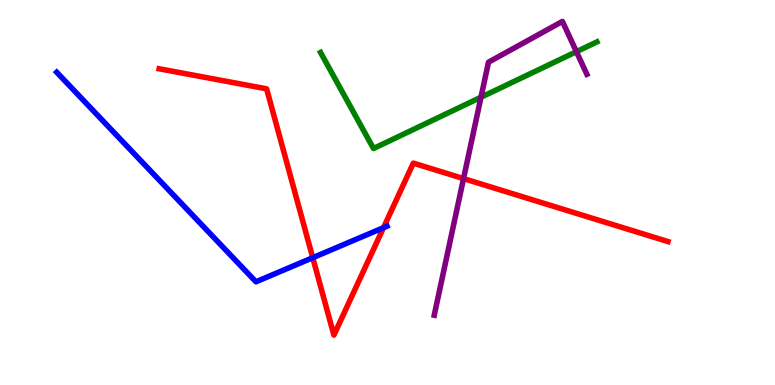[{'lines': ['blue', 'red'], 'intersections': [{'x': 4.04, 'y': 3.31}, {'x': 4.95, 'y': 4.09}]}, {'lines': ['green', 'red'], 'intersections': []}, {'lines': ['purple', 'red'], 'intersections': [{'x': 5.98, 'y': 5.36}]}, {'lines': ['blue', 'green'], 'intersections': []}, {'lines': ['blue', 'purple'], 'intersections': []}, {'lines': ['green', 'purple'], 'intersections': [{'x': 6.21, 'y': 7.47}, {'x': 7.44, 'y': 8.66}]}]